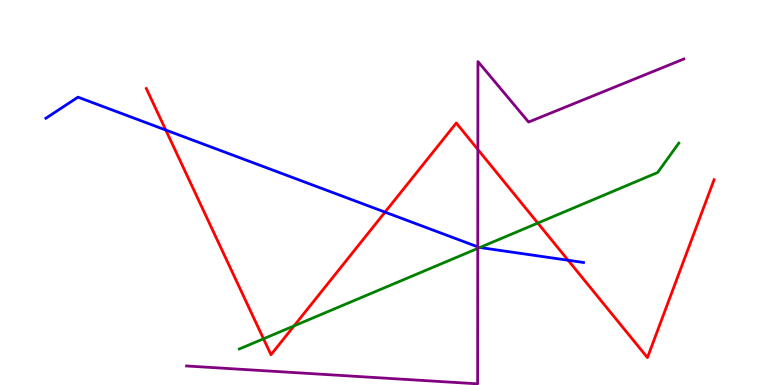[{'lines': ['blue', 'red'], 'intersections': [{'x': 2.14, 'y': 6.62}, {'x': 4.97, 'y': 4.49}, {'x': 7.33, 'y': 3.24}]}, {'lines': ['green', 'red'], 'intersections': [{'x': 3.4, 'y': 1.2}, {'x': 3.79, 'y': 1.53}, {'x': 6.94, 'y': 4.21}]}, {'lines': ['purple', 'red'], 'intersections': [{'x': 6.17, 'y': 6.12}]}, {'lines': ['blue', 'green'], 'intersections': [{'x': 6.19, 'y': 3.57}]}, {'lines': ['blue', 'purple'], 'intersections': [{'x': 6.16, 'y': 3.59}]}, {'lines': ['green', 'purple'], 'intersections': [{'x': 6.16, 'y': 3.55}]}]